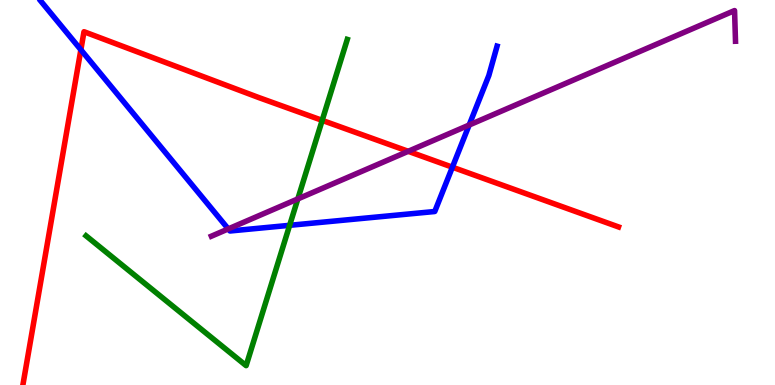[{'lines': ['blue', 'red'], 'intersections': [{'x': 1.04, 'y': 8.71}, {'x': 5.84, 'y': 5.66}]}, {'lines': ['green', 'red'], 'intersections': [{'x': 4.16, 'y': 6.87}]}, {'lines': ['purple', 'red'], 'intersections': [{'x': 5.27, 'y': 6.07}]}, {'lines': ['blue', 'green'], 'intersections': [{'x': 3.74, 'y': 4.15}]}, {'lines': ['blue', 'purple'], 'intersections': [{'x': 2.95, 'y': 4.05}, {'x': 6.05, 'y': 6.75}]}, {'lines': ['green', 'purple'], 'intersections': [{'x': 3.84, 'y': 4.83}]}]